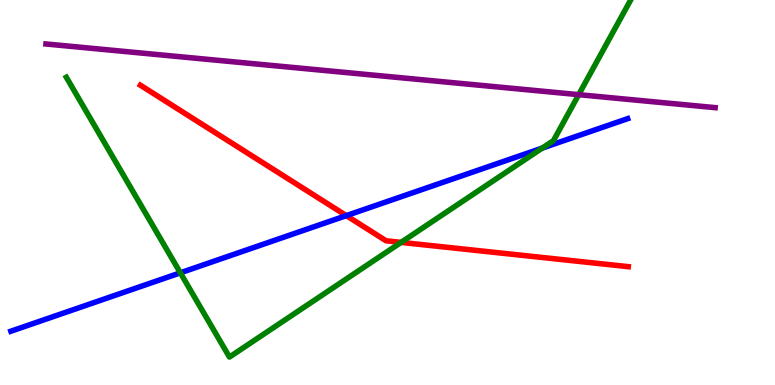[{'lines': ['blue', 'red'], 'intersections': [{'x': 4.47, 'y': 4.4}]}, {'lines': ['green', 'red'], 'intersections': [{'x': 5.18, 'y': 3.7}]}, {'lines': ['purple', 'red'], 'intersections': []}, {'lines': ['blue', 'green'], 'intersections': [{'x': 2.33, 'y': 2.91}, {'x': 7.0, 'y': 6.15}]}, {'lines': ['blue', 'purple'], 'intersections': []}, {'lines': ['green', 'purple'], 'intersections': [{'x': 7.47, 'y': 7.54}]}]